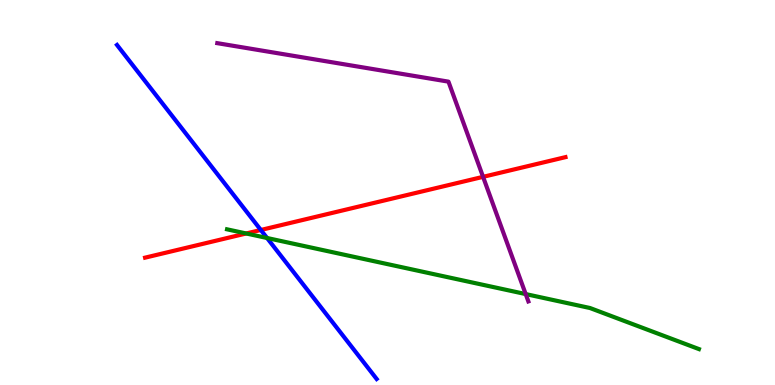[{'lines': ['blue', 'red'], 'intersections': [{'x': 3.37, 'y': 4.03}]}, {'lines': ['green', 'red'], 'intersections': [{'x': 3.18, 'y': 3.94}]}, {'lines': ['purple', 'red'], 'intersections': [{'x': 6.23, 'y': 5.41}]}, {'lines': ['blue', 'green'], 'intersections': [{'x': 3.45, 'y': 3.82}]}, {'lines': ['blue', 'purple'], 'intersections': []}, {'lines': ['green', 'purple'], 'intersections': [{'x': 6.78, 'y': 2.36}]}]